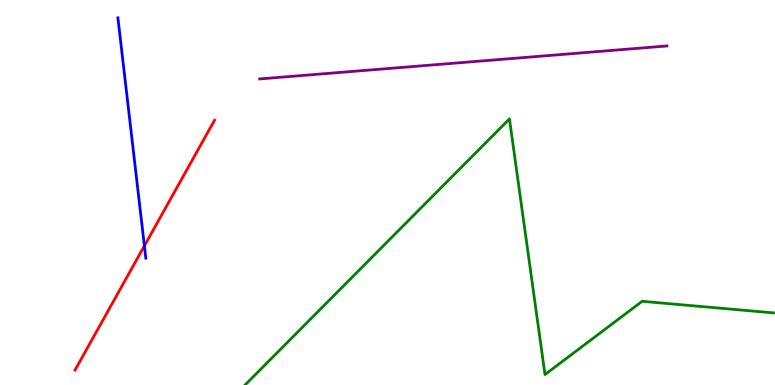[{'lines': ['blue', 'red'], 'intersections': [{'x': 1.86, 'y': 3.61}]}, {'lines': ['green', 'red'], 'intersections': []}, {'lines': ['purple', 'red'], 'intersections': []}, {'lines': ['blue', 'green'], 'intersections': []}, {'lines': ['blue', 'purple'], 'intersections': []}, {'lines': ['green', 'purple'], 'intersections': []}]